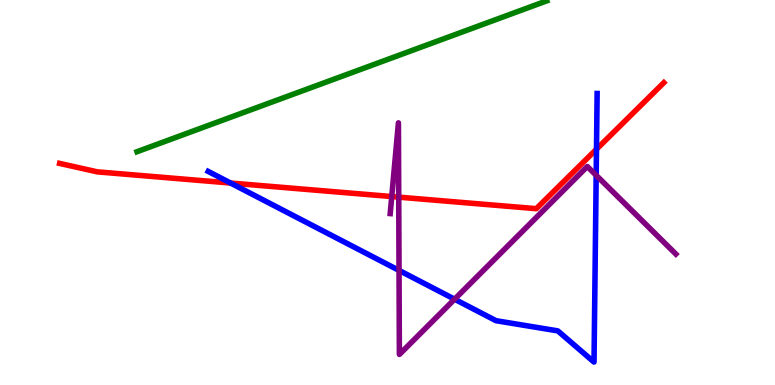[{'lines': ['blue', 'red'], 'intersections': [{'x': 2.98, 'y': 5.25}, {'x': 7.7, 'y': 6.12}]}, {'lines': ['green', 'red'], 'intersections': []}, {'lines': ['purple', 'red'], 'intersections': [{'x': 5.05, 'y': 4.89}, {'x': 5.14, 'y': 4.88}]}, {'lines': ['blue', 'green'], 'intersections': []}, {'lines': ['blue', 'purple'], 'intersections': [{'x': 5.15, 'y': 2.98}, {'x': 5.87, 'y': 2.23}, {'x': 7.69, 'y': 5.45}]}, {'lines': ['green', 'purple'], 'intersections': []}]